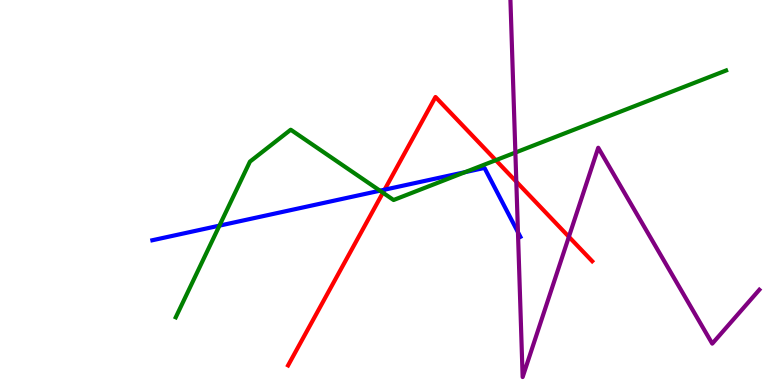[{'lines': ['blue', 'red'], 'intersections': [{'x': 4.96, 'y': 5.07}]}, {'lines': ['green', 'red'], 'intersections': [{'x': 4.94, 'y': 4.99}, {'x': 6.4, 'y': 5.84}]}, {'lines': ['purple', 'red'], 'intersections': [{'x': 6.66, 'y': 5.28}, {'x': 7.34, 'y': 3.85}]}, {'lines': ['blue', 'green'], 'intersections': [{'x': 2.83, 'y': 4.14}, {'x': 4.9, 'y': 5.05}, {'x': 6.0, 'y': 5.53}]}, {'lines': ['blue', 'purple'], 'intersections': [{'x': 6.68, 'y': 3.97}]}, {'lines': ['green', 'purple'], 'intersections': [{'x': 6.65, 'y': 6.04}]}]